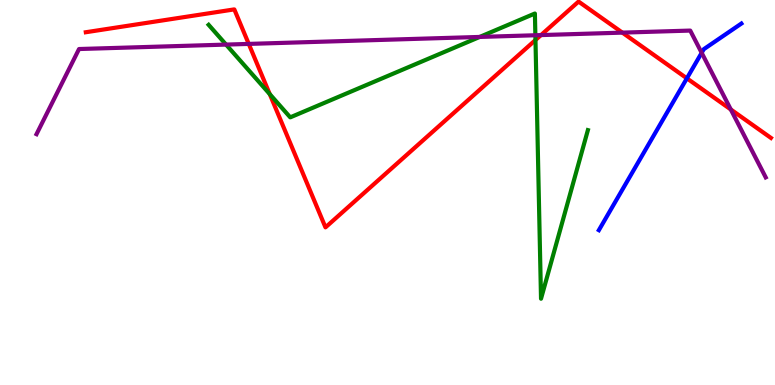[{'lines': ['blue', 'red'], 'intersections': [{'x': 8.86, 'y': 7.97}]}, {'lines': ['green', 'red'], 'intersections': [{'x': 3.48, 'y': 7.56}, {'x': 6.91, 'y': 8.96}]}, {'lines': ['purple', 'red'], 'intersections': [{'x': 3.21, 'y': 8.86}, {'x': 6.98, 'y': 9.09}, {'x': 8.03, 'y': 9.15}, {'x': 9.43, 'y': 7.16}]}, {'lines': ['blue', 'green'], 'intersections': []}, {'lines': ['blue', 'purple'], 'intersections': [{'x': 9.05, 'y': 8.63}]}, {'lines': ['green', 'purple'], 'intersections': [{'x': 2.92, 'y': 8.84}, {'x': 6.19, 'y': 9.04}, {'x': 6.91, 'y': 9.08}]}]